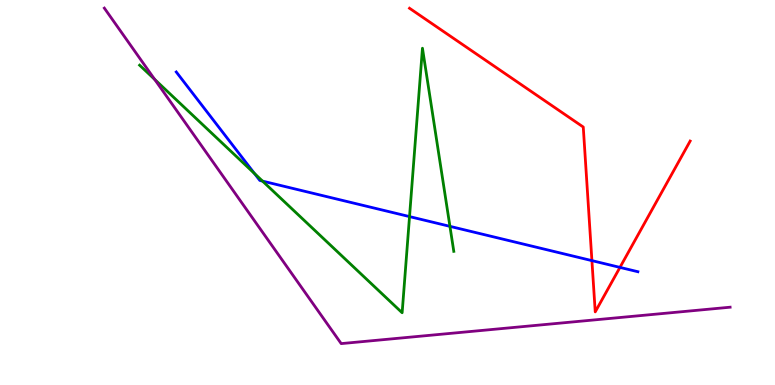[{'lines': ['blue', 'red'], 'intersections': [{'x': 7.64, 'y': 3.23}, {'x': 8.0, 'y': 3.05}]}, {'lines': ['green', 'red'], 'intersections': []}, {'lines': ['purple', 'red'], 'intersections': []}, {'lines': ['blue', 'green'], 'intersections': [{'x': 3.28, 'y': 5.49}, {'x': 3.39, 'y': 5.3}, {'x': 5.28, 'y': 4.37}, {'x': 5.81, 'y': 4.12}]}, {'lines': ['blue', 'purple'], 'intersections': []}, {'lines': ['green', 'purple'], 'intersections': [{'x': 2.0, 'y': 7.94}]}]